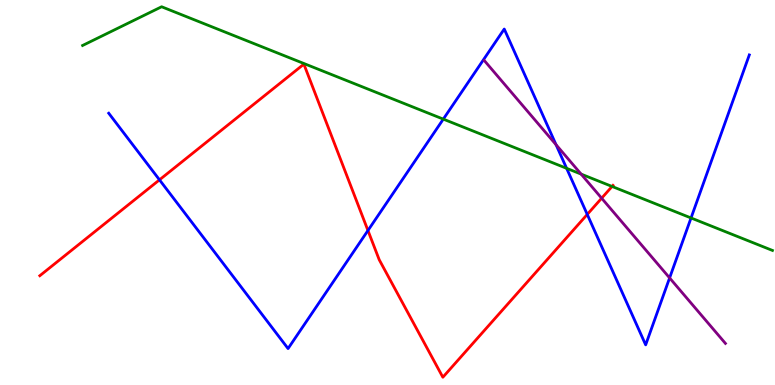[{'lines': ['blue', 'red'], 'intersections': [{'x': 2.06, 'y': 5.33}, {'x': 4.75, 'y': 4.01}, {'x': 7.58, 'y': 4.43}]}, {'lines': ['green', 'red'], 'intersections': [{'x': 7.9, 'y': 5.16}]}, {'lines': ['purple', 'red'], 'intersections': [{'x': 7.76, 'y': 4.85}]}, {'lines': ['blue', 'green'], 'intersections': [{'x': 5.72, 'y': 6.91}, {'x': 7.31, 'y': 5.63}, {'x': 8.92, 'y': 4.34}]}, {'lines': ['blue', 'purple'], 'intersections': [{'x': 7.17, 'y': 6.24}, {'x': 8.64, 'y': 2.78}]}, {'lines': ['green', 'purple'], 'intersections': [{'x': 7.5, 'y': 5.48}]}]